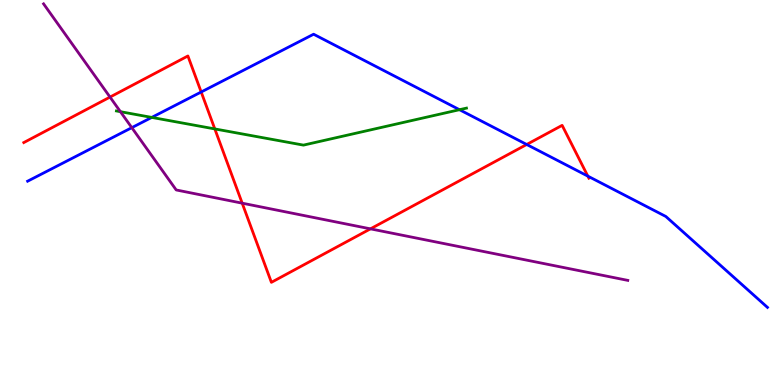[{'lines': ['blue', 'red'], 'intersections': [{'x': 2.6, 'y': 7.61}, {'x': 6.8, 'y': 6.25}, {'x': 7.58, 'y': 5.43}]}, {'lines': ['green', 'red'], 'intersections': [{'x': 2.77, 'y': 6.65}]}, {'lines': ['purple', 'red'], 'intersections': [{'x': 1.42, 'y': 7.48}, {'x': 3.13, 'y': 4.72}, {'x': 4.78, 'y': 4.06}]}, {'lines': ['blue', 'green'], 'intersections': [{'x': 1.96, 'y': 6.95}, {'x': 5.93, 'y': 7.15}]}, {'lines': ['blue', 'purple'], 'intersections': [{'x': 1.7, 'y': 6.68}]}, {'lines': ['green', 'purple'], 'intersections': [{'x': 1.55, 'y': 7.1}]}]